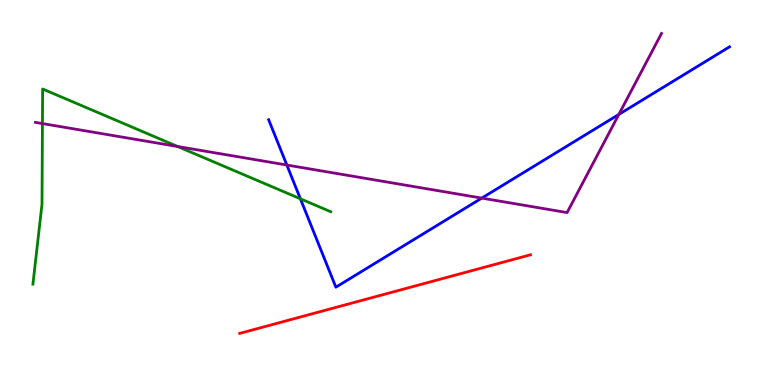[{'lines': ['blue', 'red'], 'intersections': []}, {'lines': ['green', 'red'], 'intersections': []}, {'lines': ['purple', 'red'], 'intersections': []}, {'lines': ['blue', 'green'], 'intersections': [{'x': 3.88, 'y': 4.84}]}, {'lines': ['blue', 'purple'], 'intersections': [{'x': 3.7, 'y': 5.71}, {'x': 6.22, 'y': 4.85}, {'x': 7.99, 'y': 7.03}]}, {'lines': ['green', 'purple'], 'intersections': [{'x': 0.548, 'y': 6.79}, {'x': 2.29, 'y': 6.2}]}]